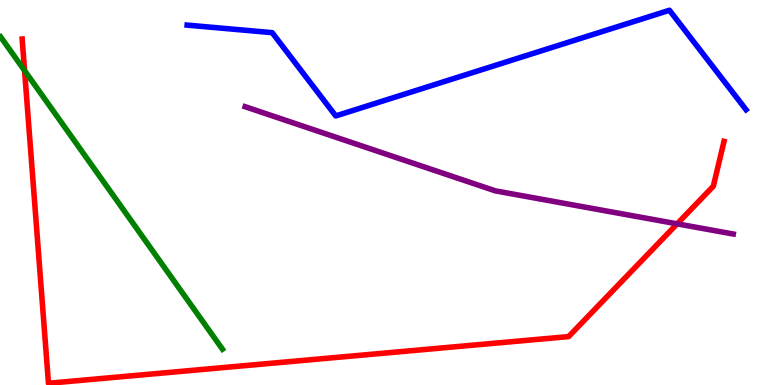[{'lines': ['blue', 'red'], 'intersections': []}, {'lines': ['green', 'red'], 'intersections': [{'x': 0.317, 'y': 8.17}]}, {'lines': ['purple', 'red'], 'intersections': [{'x': 8.74, 'y': 4.19}]}, {'lines': ['blue', 'green'], 'intersections': []}, {'lines': ['blue', 'purple'], 'intersections': []}, {'lines': ['green', 'purple'], 'intersections': []}]